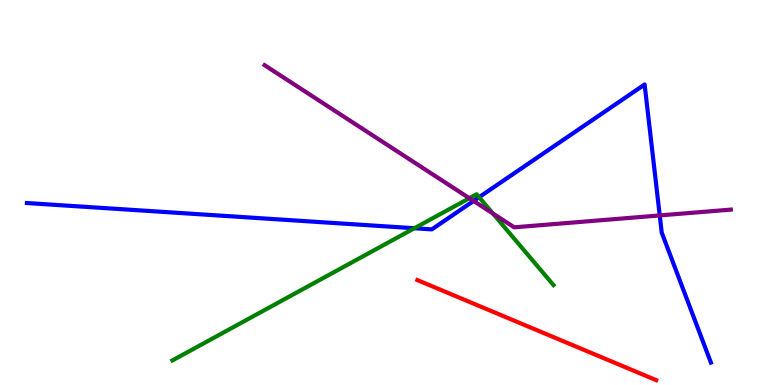[{'lines': ['blue', 'red'], 'intersections': []}, {'lines': ['green', 'red'], 'intersections': []}, {'lines': ['purple', 'red'], 'intersections': []}, {'lines': ['blue', 'green'], 'intersections': [{'x': 5.35, 'y': 4.07}, {'x': 6.18, 'y': 4.88}]}, {'lines': ['blue', 'purple'], 'intersections': [{'x': 6.11, 'y': 4.78}, {'x': 8.51, 'y': 4.4}]}, {'lines': ['green', 'purple'], 'intersections': [{'x': 6.06, 'y': 4.85}, {'x': 6.36, 'y': 4.46}]}]